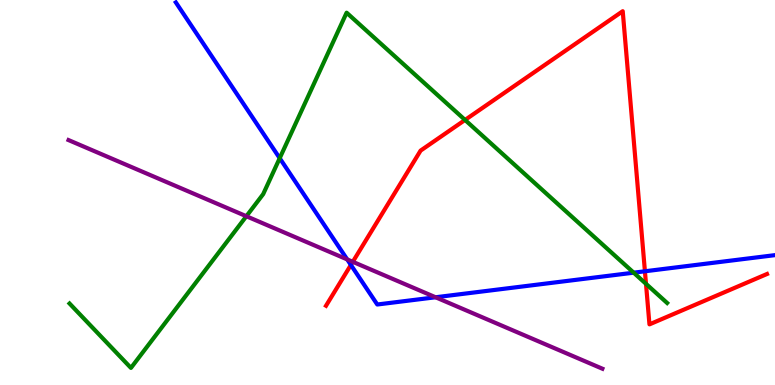[{'lines': ['blue', 'red'], 'intersections': [{'x': 4.53, 'y': 3.12}, {'x': 8.32, 'y': 2.95}]}, {'lines': ['green', 'red'], 'intersections': [{'x': 6.0, 'y': 6.88}, {'x': 8.34, 'y': 2.63}]}, {'lines': ['purple', 'red'], 'intersections': [{'x': 4.55, 'y': 3.2}]}, {'lines': ['blue', 'green'], 'intersections': [{'x': 3.61, 'y': 5.89}, {'x': 8.18, 'y': 2.92}]}, {'lines': ['blue', 'purple'], 'intersections': [{'x': 4.48, 'y': 3.26}, {'x': 5.62, 'y': 2.28}]}, {'lines': ['green', 'purple'], 'intersections': [{'x': 3.18, 'y': 4.38}]}]